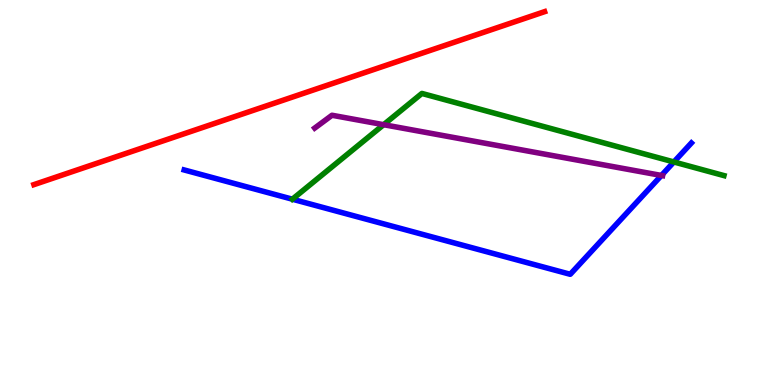[{'lines': ['blue', 'red'], 'intersections': []}, {'lines': ['green', 'red'], 'intersections': []}, {'lines': ['purple', 'red'], 'intersections': []}, {'lines': ['blue', 'green'], 'intersections': [{'x': 8.7, 'y': 5.79}]}, {'lines': ['blue', 'purple'], 'intersections': [{'x': 8.53, 'y': 5.44}]}, {'lines': ['green', 'purple'], 'intersections': [{'x': 4.95, 'y': 6.76}]}]